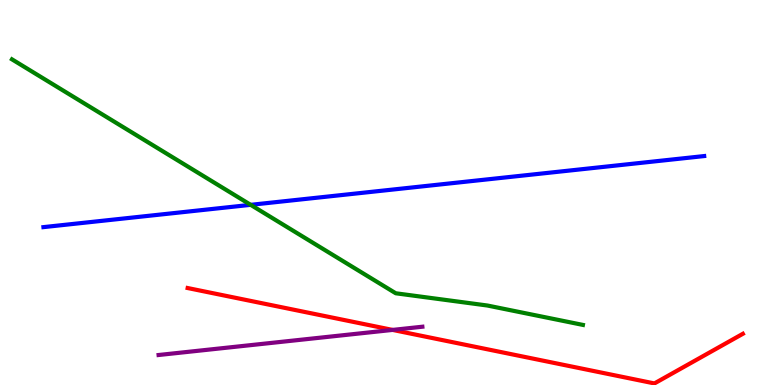[{'lines': ['blue', 'red'], 'intersections': []}, {'lines': ['green', 'red'], 'intersections': []}, {'lines': ['purple', 'red'], 'intersections': [{'x': 5.07, 'y': 1.43}]}, {'lines': ['blue', 'green'], 'intersections': [{'x': 3.23, 'y': 4.68}]}, {'lines': ['blue', 'purple'], 'intersections': []}, {'lines': ['green', 'purple'], 'intersections': []}]